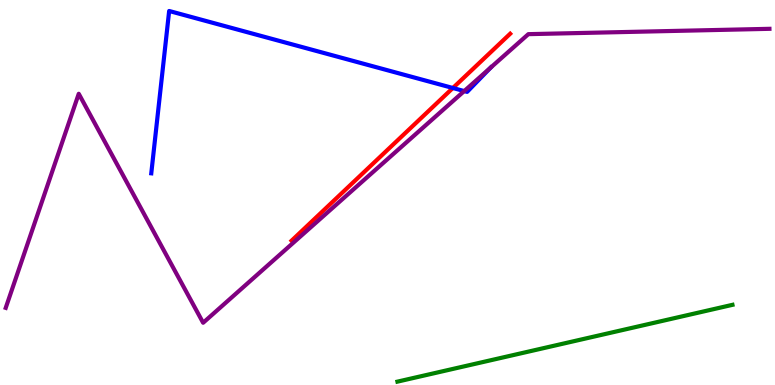[{'lines': ['blue', 'red'], 'intersections': [{'x': 5.84, 'y': 7.71}]}, {'lines': ['green', 'red'], 'intersections': []}, {'lines': ['purple', 'red'], 'intersections': []}, {'lines': ['blue', 'green'], 'intersections': []}, {'lines': ['blue', 'purple'], 'intersections': [{'x': 5.99, 'y': 7.63}, {'x': 6.33, 'y': 8.24}]}, {'lines': ['green', 'purple'], 'intersections': []}]